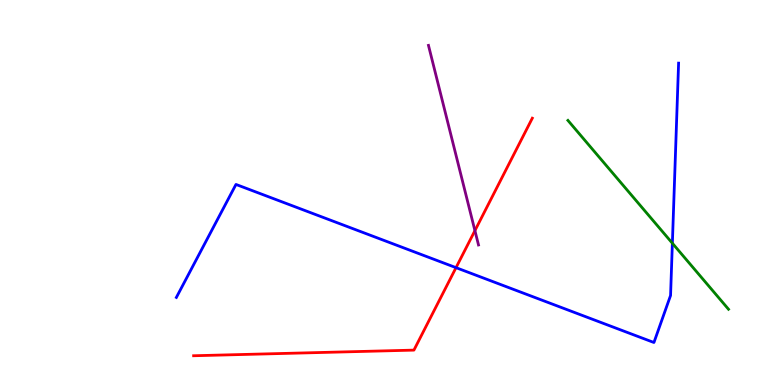[{'lines': ['blue', 'red'], 'intersections': [{'x': 5.88, 'y': 3.05}]}, {'lines': ['green', 'red'], 'intersections': []}, {'lines': ['purple', 'red'], 'intersections': [{'x': 6.13, 'y': 4.01}]}, {'lines': ['blue', 'green'], 'intersections': [{'x': 8.68, 'y': 3.68}]}, {'lines': ['blue', 'purple'], 'intersections': []}, {'lines': ['green', 'purple'], 'intersections': []}]